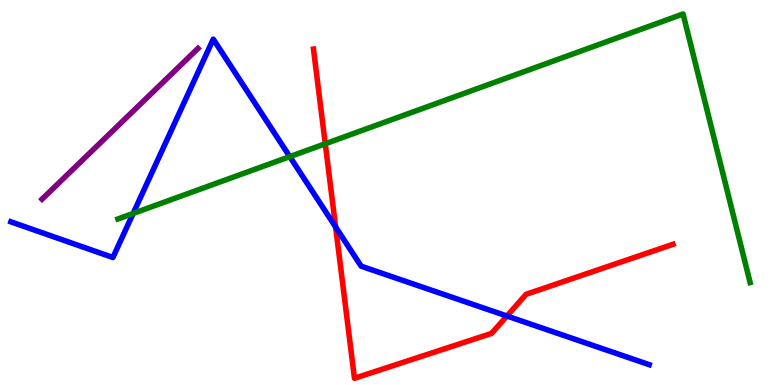[{'lines': ['blue', 'red'], 'intersections': [{'x': 4.33, 'y': 4.1}, {'x': 6.54, 'y': 1.79}]}, {'lines': ['green', 'red'], 'intersections': [{'x': 4.2, 'y': 6.27}]}, {'lines': ['purple', 'red'], 'intersections': []}, {'lines': ['blue', 'green'], 'intersections': [{'x': 1.72, 'y': 4.46}, {'x': 3.74, 'y': 5.93}]}, {'lines': ['blue', 'purple'], 'intersections': []}, {'lines': ['green', 'purple'], 'intersections': []}]